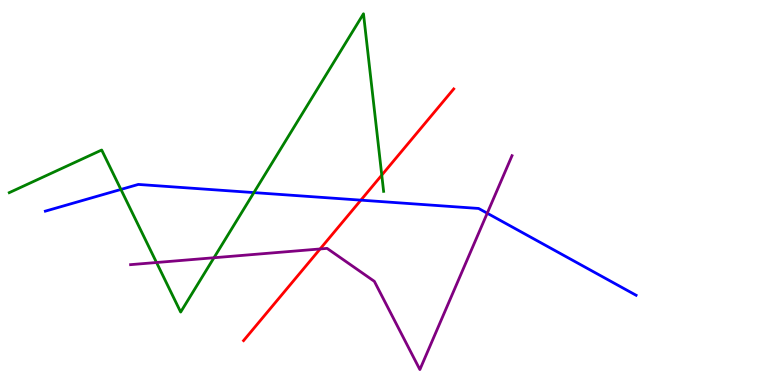[{'lines': ['blue', 'red'], 'intersections': [{'x': 4.66, 'y': 4.8}]}, {'lines': ['green', 'red'], 'intersections': [{'x': 4.93, 'y': 5.45}]}, {'lines': ['purple', 'red'], 'intersections': [{'x': 4.13, 'y': 3.53}]}, {'lines': ['blue', 'green'], 'intersections': [{'x': 1.56, 'y': 5.08}, {'x': 3.28, 'y': 5.0}]}, {'lines': ['blue', 'purple'], 'intersections': [{'x': 6.29, 'y': 4.46}]}, {'lines': ['green', 'purple'], 'intersections': [{'x': 2.02, 'y': 3.18}, {'x': 2.76, 'y': 3.31}]}]